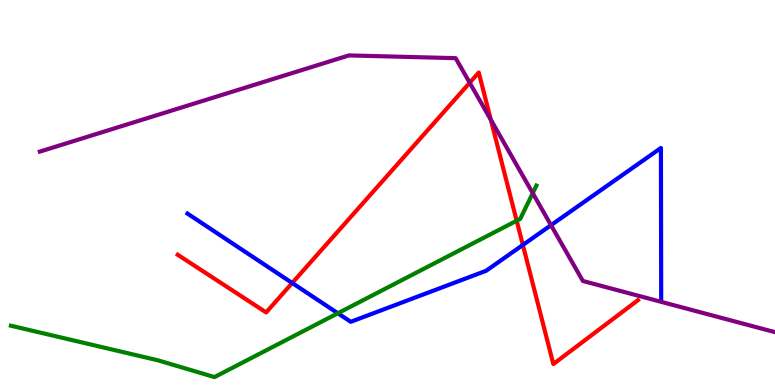[{'lines': ['blue', 'red'], 'intersections': [{'x': 3.77, 'y': 2.65}, {'x': 6.75, 'y': 3.64}]}, {'lines': ['green', 'red'], 'intersections': [{'x': 6.67, 'y': 4.27}]}, {'lines': ['purple', 'red'], 'intersections': [{'x': 6.06, 'y': 7.85}, {'x': 6.33, 'y': 6.89}]}, {'lines': ['blue', 'green'], 'intersections': [{'x': 4.36, 'y': 1.86}]}, {'lines': ['blue', 'purple'], 'intersections': [{'x': 7.11, 'y': 4.15}]}, {'lines': ['green', 'purple'], 'intersections': [{'x': 6.87, 'y': 4.98}]}]